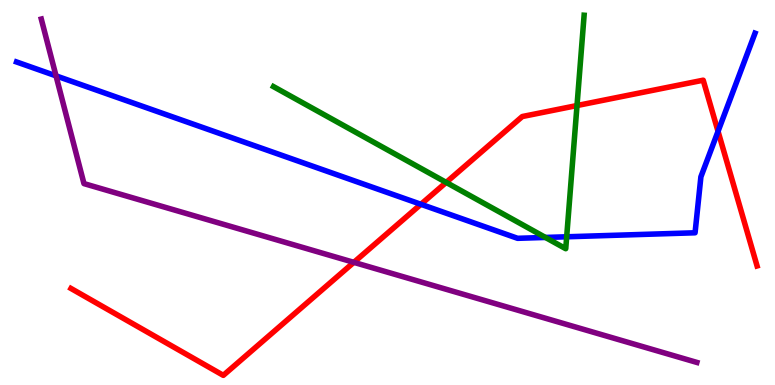[{'lines': ['blue', 'red'], 'intersections': [{'x': 5.43, 'y': 4.69}, {'x': 9.27, 'y': 6.59}]}, {'lines': ['green', 'red'], 'intersections': [{'x': 5.76, 'y': 5.26}, {'x': 7.45, 'y': 7.26}]}, {'lines': ['purple', 'red'], 'intersections': [{'x': 4.57, 'y': 3.19}]}, {'lines': ['blue', 'green'], 'intersections': [{'x': 7.04, 'y': 3.83}, {'x': 7.31, 'y': 3.85}]}, {'lines': ['blue', 'purple'], 'intersections': [{'x': 0.723, 'y': 8.03}]}, {'lines': ['green', 'purple'], 'intersections': []}]